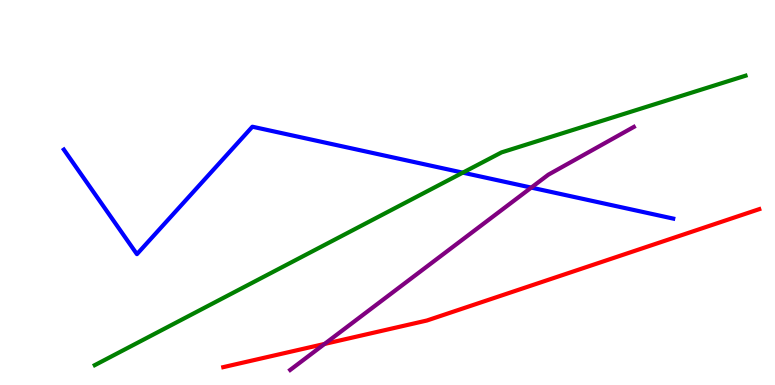[{'lines': ['blue', 'red'], 'intersections': []}, {'lines': ['green', 'red'], 'intersections': []}, {'lines': ['purple', 'red'], 'intersections': [{'x': 4.19, 'y': 1.07}]}, {'lines': ['blue', 'green'], 'intersections': [{'x': 5.97, 'y': 5.52}]}, {'lines': ['blue', 'purple'], 'intersections': [{'x': 6.86, 'y': 5.13}]}, {'lines': ['green', 'purple'], 'intersections': []}]